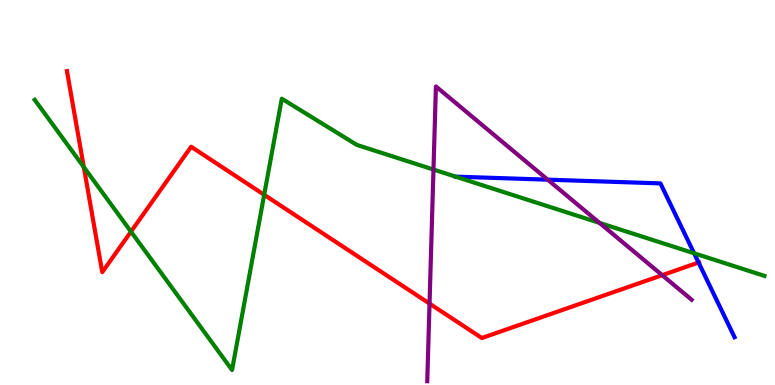[{'lines': ['blue', 'red'], 'intersections': [{'x': 9.01, 'y': 3.18}]}, {'lines': ['green', 'red'], 'intersections': [{'x': 1.08, 'y': 5.66}, {'x': 1.69, 'y': 3.98}, {'x': 3.41, 'y': 4.94}]}, {'lines': ['purple', 'red'], 'intersections': [{'x': 5.54, 'y': 2.11}, {'x': 8.54, 'y': 2.85}]}, {'lines': ['blue', 'green'], 'intersections': [{'x': 8.96, 'y': 3.42}]}, {'lines': ['blue', 'purple'], 'intersections': [{'x': 7.07, 'y': 5.33}]}, {'lines': ['green', 'purple'], 'intersections': [{'x': 5.59, 'y': 5.6}, {'x': 7.74, 'y': 4.21}]}]